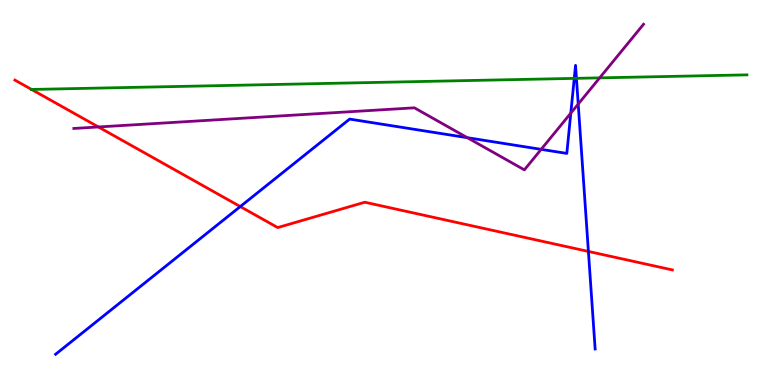[{'lines': ['blue', 'red'], 'intersections': [{'x': 3.1, 'y': 4.63}, {'x': 7.59, 'y': 3.47}]}, {'lines': ['green', 'red'], 'intersections': [{'x': 0.407, 'y': 7.68}]}, {'lines': ['purple', 'red'], 'intersections': [{'x': 1.27, 'y': 6.7}]}, {'lines': ['blue', 'green'], 'intersections': [{'x': 7.41, 'y': 7.96}, {'x': 7.44, 'y': 7.97}]}, {'lines': ['blue', 'purple'], 'intersections': [{'x': 6.03, 'y': 6.42}, {'x': 6.98, 'y': 6.12}, {'x': 7.37, 'y': 7.06}, {'x': 7.46, 'y': 7.3}]}, {'lines': ['green', 'purple'], 'intersections': [{'x': 7.74, 'y': 7.98}]}]